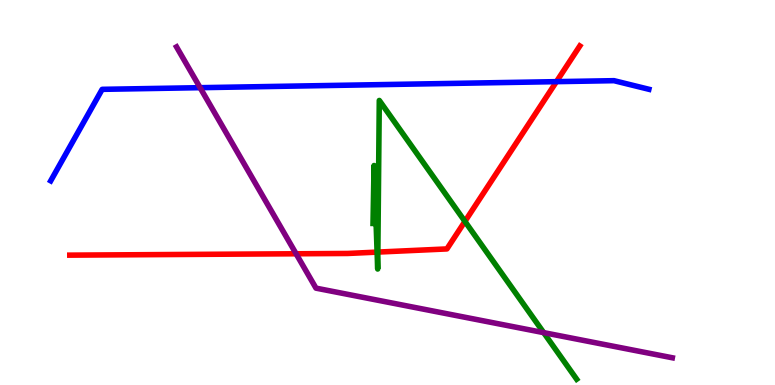[{'lines': ['blue', 'red'], 'intersections': [{'x': 7.18, 'y': 7.88}]}, {'lines': ['green', 'red'], 'intersections': [{'x': 4.87, 'y': 3.45}, {'x': 4.88, 'y': 3.45}, {'x': 6.0, 'y': 4.25}]}, {'lines': ['purple', 'red'], 'intersections': [{'x': 3.82, 'y': 3.41}]}, {'lines': ['blue', 'green'], 'intersections': []}, {'lines': ['blue', 'purple'], 'intersections': [{'x': 2.58, 'y': 7.72}]}, {'lines': ['green', 'purple'], 'intersections': [{'x': 7.02, 'y': 1.36}]}]